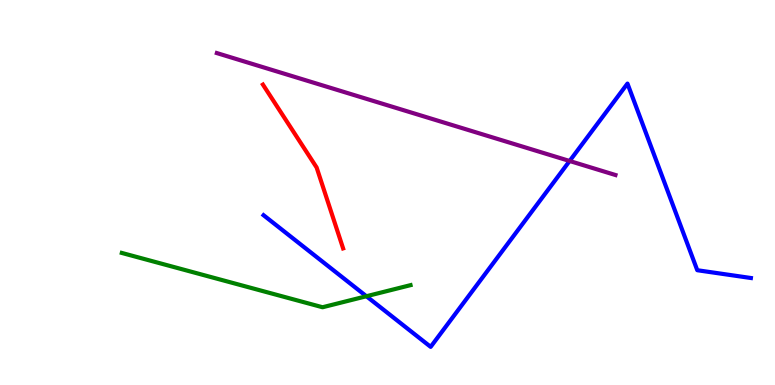[{'lines': ['blue', 'red'], 'intersections': []}, {'lines': ['green', 'red'], 'intersections': []}, {'lines': ['purple', 'red'], 'intersections': []}, {'lines': ['blue', 'green'], 'intersections': [{'x': 4.73, 'y': 2.31}]}, {'lines': ['blue', 'purple'], 'intersections': [{'x': 7.35, 'y': 5.82}]}, {'lines': ['green', 'purple'], 'intersections': []}]